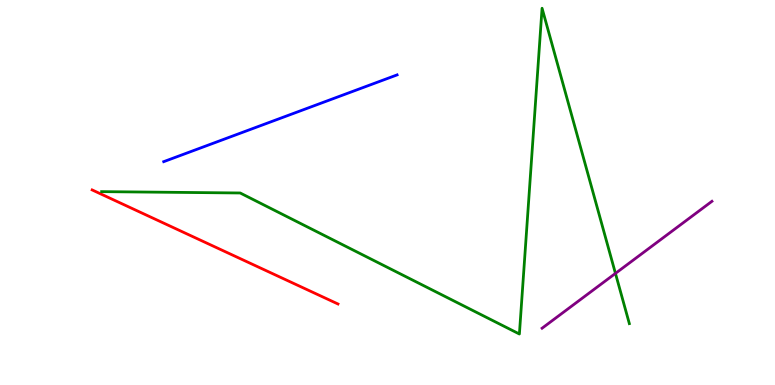[{'lines': ['blue', 'red'], 'intersections': []}, {'lines': ['green', 'red'], 'intersections': []}, {'lines': ['purple', 'red'], 'intersections': []}, {'lines': ['blue', 'green'], 'intersections': []}, {'lines': ['blue', 'purple'], 'intersections': []}, {'lines': ['green', 'purple'], 'intersections': [{'x': 7.94, 'y': 2.9}]}]